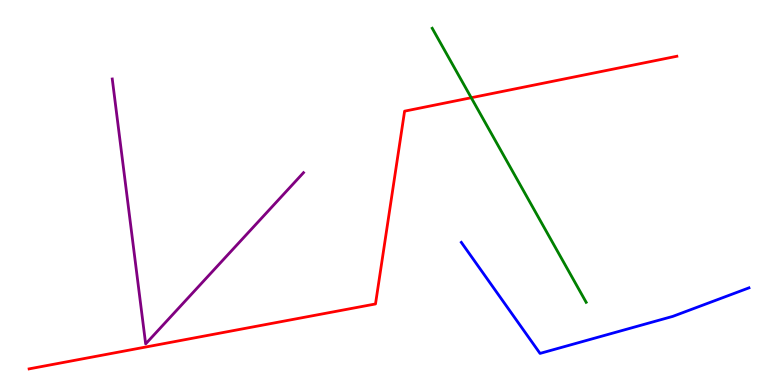[{'lines': ['blue', 'red'], 'intersections': []}, {'lines': ['green', 'red'], 'intersections': [{'x': 6.08, 'y': 7.46}]}, {'lines': ['purple', 'red'], 'intersections': []}, {'lines': ['blue', 'green'], 'intersections': []}, {'lines': ['blue', 'purple'], 'intersections': []}, {'lines': ['green', 'purple'], 'intersections': []}]